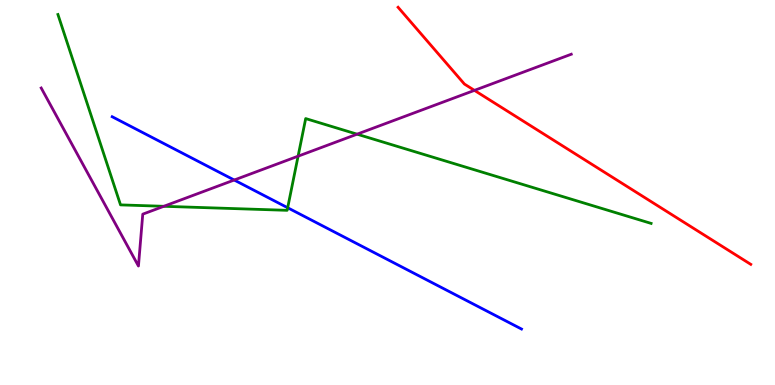[{'lines': ['blue', 'red'], 'intersections': []}, {'lines': ['green', 'red'], 'intersections': []}, {'lines': ['purple', 'red'], 'intersections': [{'x': 6.12, 'y': 7.65}]}, {'lines': ['blue', 'green'], 'intersections': [{'x': 3.71, 'y': 4.6}]}, {'lines': ['blue', 'purple'], 'intersections': [{'x': 3.02, 'y': 5.32}]}, {'lines': ['green', 'purple'], 'intersections': [{'x': 2.11, 'y': 4.64}, {'x': 3.85, 'y': 5.94}, {'x': 4.61, 'y': 6.51}]}]